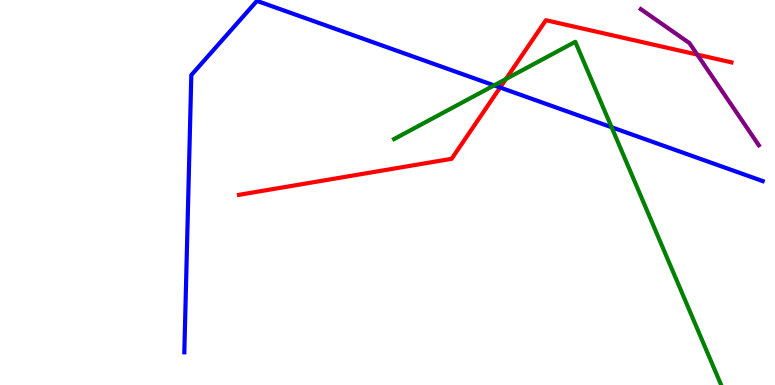[{'lines': ['blue', 'red'], 'intersections': [{'x': 6.45, 'y': 7.73}]}, {'lines': ['green', 'red'], 'intersections': [{'x': 6.53, 'y': 7.95}]}, {'lines': ['purple', 'red'], 'intersections': [{'x': 9.0, 'y': 8.58}]}, {'lines': ['blue', 'green'], 'intersections': [{'x': 6.38, 'y': 7.78}, {'x': 7.89, 'y': 6.7}]}, {'lines': ['blue', 'purple'], 'intersections': []}, {'lines': ['green', 'purple'], 'intersections': []}]